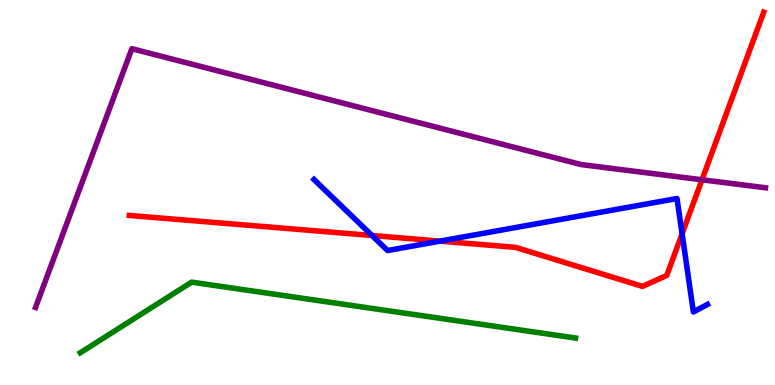[{'lines': ['blue', 'red'], 'intersections': [{'x': 4.8, 'y': 3.88}, {'x': 5.68, 'y': 3.74}, {'x': 8.8, 'y': 3.93}]}, {'lines': ['green', 'red'], 'intersections': []}, {'lines': ['purple', 'red'], 'intersections': [{'x': 9.06, 'y': 5.33}]}, {'lines': ['blue', 'green'], 'intersections': []}, {'lines': ['blue', 'purple'], 'intersections': []}, {'lines': ['green', 'purple'], 'intersections': []}]